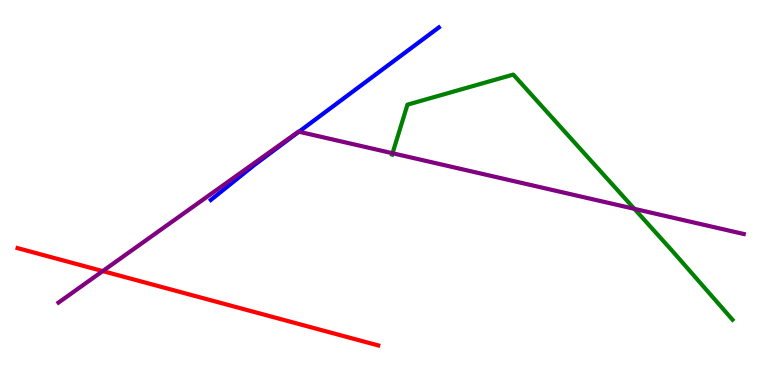[{'lines': ['blue', 'red'], 'intersections': []}, {'lines': ['green', 'red'], 'intersections': []}, {'lines': ['purple', 'red'], 'intersections': [{'x': 1.33, 'y': 2.96}]}, {'lines': ['blue', 'green'], 'intersections': []}, {'lines': ['blue', 'purple'], 'intersections': [{'x': 3.86, 'y': 6.58}]}, {'lines': ['green', 'purple'], 'intersections': [{'x': 5.06, 'y': 6.02}, {'x': 8.19, 'y': 4.58}]}]